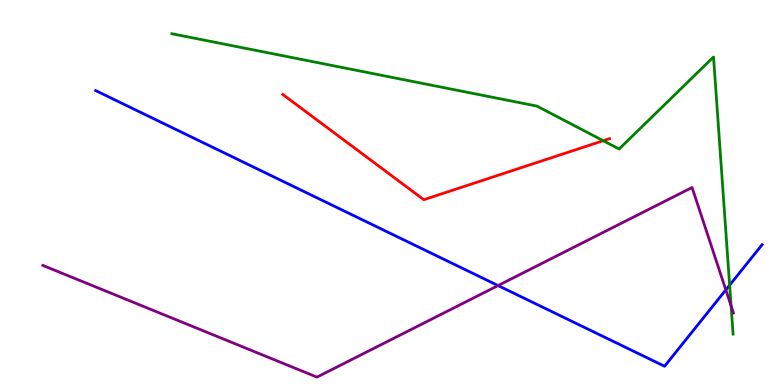[{'lines': ['blue', 'red'], 'intersections': []}, {'lines': ['green', 'red'], 'intersections': [{'x': 7.78, 'y': 6.35}]}, {'lines': ['purple', 'red'], 'intersections': []}, {'lines': ['blue', 'green'], 'intersections': [{'x': 9.41, 'y': 2.59}]}, {'lines': ['blue', 'purple'], 'intersections': [{'x': 6.43, 'y': 2.58}, {'x': 9.37, 'y': 2.47}]}, {'lines': ['green', 'purple'], 'intersections': [{'x': 9.43, 'y': 2.06}]}]